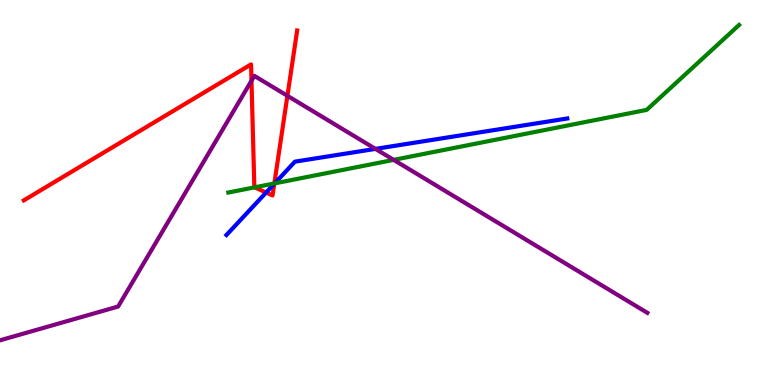[{'lines': ['blue', 'red'], 'intersections': [{'x': 3.43, 'y': 5.0}, {'x': 3.54, 'y': 5.23}]}, {'lines': ['green', 'red'], 'intersections': [{'x': 3.29, 'y': 5.13}, {'x': 3.54, 'y': 5.24}]}, {'lines': ['purple', 'red'], 'intersections': [{'x': 3.25, 'y': 7.9}, {'x': 3.71, 'y': 7.51}]}, {'lines': ['blue', 'green'], 'intersections': [{'x': 3.54, 'y': 5.24}]}, {'lines': ['blue', 'purple'], 'intersections': [{'x': 4.84, 'y': 6.13}]}, {'lines': ['green', 'purple'], 'intersections': [{'x': 5.08, 'y': 5.85}]}]